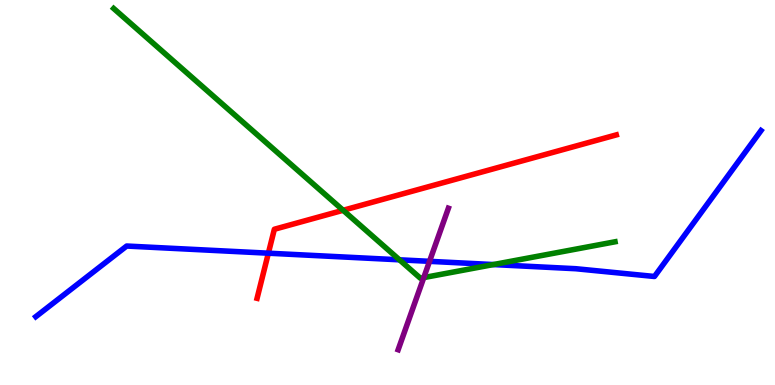[{'lines': ['blue', 'red'], 'intersections': [{'x': 3.46, 'y': 3.42}]}, {'lines': ['green', 'red'], 'intersections': [{'x': 4.43, 'y': 4.54}]}, {'lines': ['purple', 'red'], 'intersections': []}, {'lines': ['blue', 'green'], 'intersections': [{'x': 5.15, 'y': 3.25}, {'x': 6.37, 'y': 3.13}]}, {'lines': ['blue', 'purple'], 'intersections': [{'x': 5.54, 'y': 3.21}]}, {'lines': ['green', 'purple'], 'intersections': [{'x': 5.47, 'y': 2.79}]}]